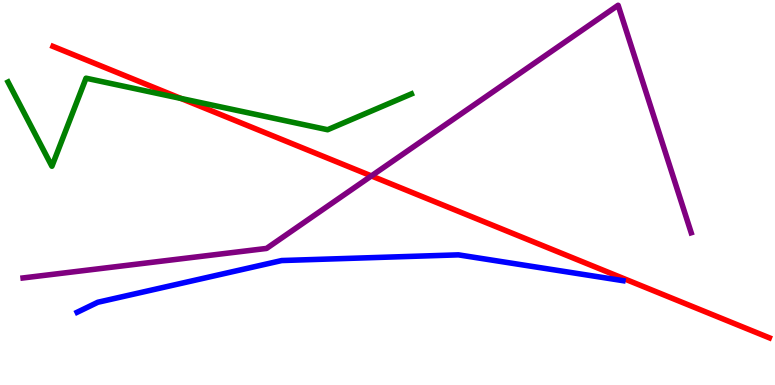[{'lines': ['blue', 'red'], 'intersections': []}, {'lines': ['green', 'red'], 'intersections': [{'x': 2.33, 'y': 7.44}]}, {'lines': ['purple', 'red'], 'intersections': [{'x': 4.79, 'y': 5.43}]}, {'lines': ['blue', 'green'], 'intersections': []}, {'lines': ['blue', 'purple'], 'intersections': []}, {'lines': ['green', 'purple'], 'intersections': []}]